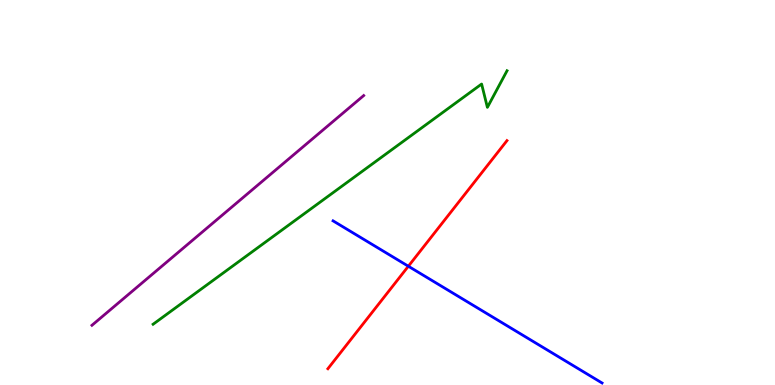[{'lines': ['blue', 'red'], 'intersections': [{'x': 5.27, 'y': 3.08}]}, {'lines': ['green', 'red'], 'intersections': []}, {'lines': ['purple', 'red'], 'intersections': []}, {'lines': ['blue', 'green'], 'intersections': []}, {'lines': ['blue', 'purple'], 'intersections': []}, {'lines': ['green', 'purple'], 'intersections': []}]